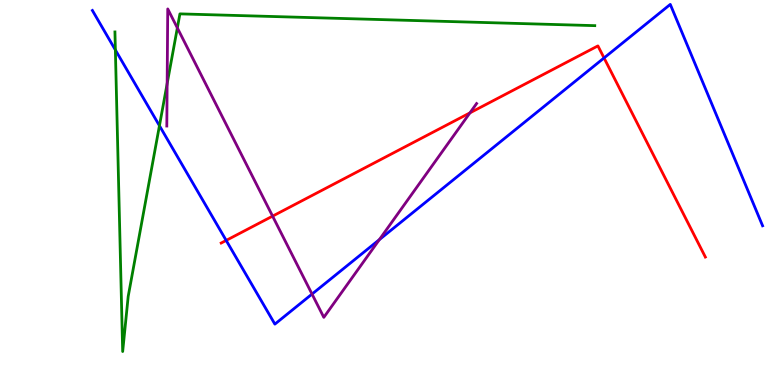[{'lines': ['blue', 'red'], 'intersections': [{'x': 2.92, 'y': 3.76}, {'x': 7.79, 'y': 8.49}]}, {'lines': ['green', 'red'], 'intersections': []}, {'lines': ['purple', 'red'], 'intersections': [{'x': 3.52, 'y': 4.39}, {'x': 6.06, 'y': 7.07}]}, {'lines': ['blue', 'green'], 'intersections': [{'x': 1.49, 'y': 8.7}, {'x': 2.06, 'y': 6.73}]}, {'lines': ['blue', 'purple'], 'intersections': [{'x': 4.03, 'y': 2.36}, {'x': 4.89, 'y': 3.78}]}, {'lines': ['green', 'purple'], 'intersections': [{'x': 2.16, 'y': 7.83}, {'x': 2.29, 'y': 9.28}]}]